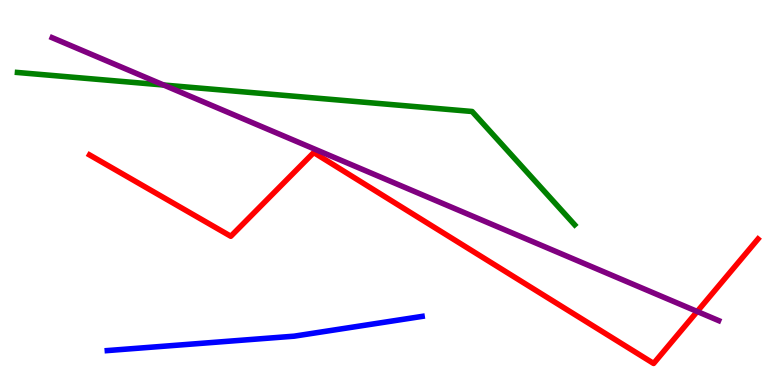[{'lines': ['blue', 'red'], 'intersections': []}, {'lines': ['green', 'red'], 'intersections': []}, {'lines': ['purple', 'red'], 'intersections': [{'x': 9.0, 'y': 1.91}]}, {'lines': ['blue', 'green'], 'intersections': []}, {'lines': ['blue', 'purple'], 'intersections': []}, {'lines': ['green', 'purple'], 'intersections': [{'x': 2.11, 'y': 7.79}]}]